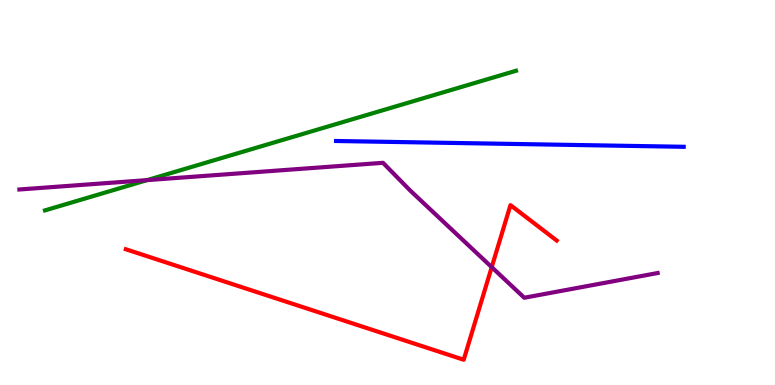[{'lines': ['blue', 'red'], 'intersections': []}, {'lines': ['green', 'red'], 'intersections': []}, {'lines': ['purple', 'red'], 'intersections': [{'x': 6.34, 'y': 3.06}]}, {'lines': ['blue', 'green'], 'intersections': []}, {'lines': ['blue', 'purple'], 'intersections': []}, {'lines': ['green', 'purple'], 'intersections': [{'x': 1.9, 'y': 5.32}]}]